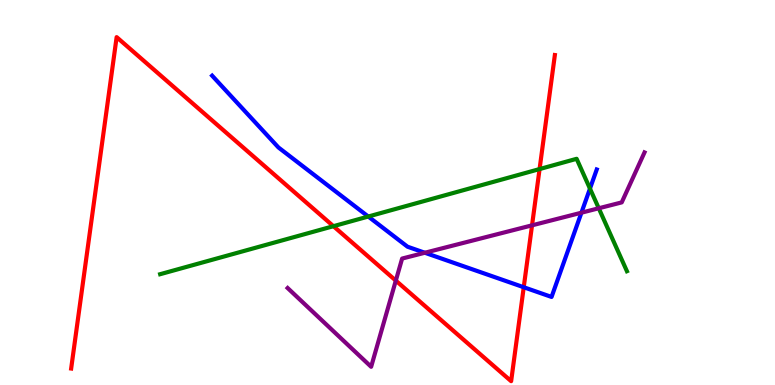[{'lines': ['blue', 'red'], 'intersections': [{'x': 6.76, 'y': 2.54}]}, {'lines': ['green', 'red'], 'intersections': [{'x': 4.3, 'y': 4.12}, {'x': 6.96, 'y': 5.61}]}, {'lines': ['purple', 'red'], 'intersections': [{'x': 5.11, 'y': 2.71}, {'x': 6.86, 'y': 4.15}]}, {'lines': ['blue', 'green'], 'intersections': [{'x': 4.75, 'y': 4.38}, {'x': 7.61, 'y': 5.1}]}, {'lines': ['blue', 'purple'], 'intersections': [{'x': 5.48, 'y': 3.44}, {'x': 7.5, 'y': 4.48}]}, {'lines': ['green', 'purple'], 'intersections': [{'x': 7.73, 'y': 4.59}]}]